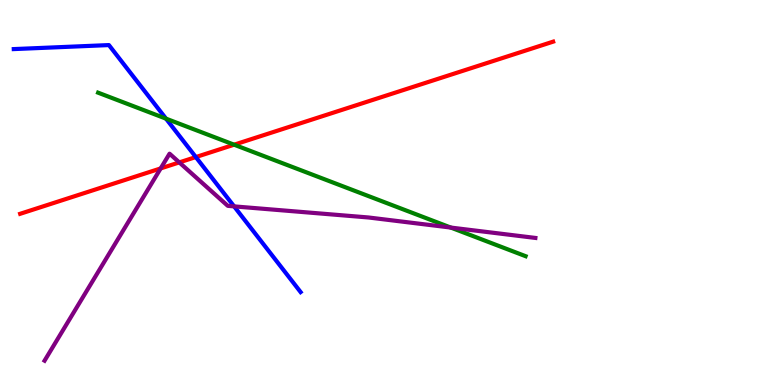[{'lines': ['blue', 'red'], 'intersections': [{'x': 2.53, 'y': 5.92}]}, {'lines': ['green', 'red'], 'intersections': [{'x': 3.02, 'y': 6.24}]}, {'lines': ['purple', 'red'], 'intersections': [{'x': 2.07, 'y': 5.63}, {'x': 2.31, 'y': 5.78}]}, {'lines': ['blue', 'green'], 'intersections': [{'x': 2.14, 'y': 6.92}]}, {'lines': ['blue', 'purple'], 'intersections': [{'x': 3.02, 'y': 4.64}]}, {'lines': ['green', 'purple'], 'intersections': [{'x': 5.82, 'y': 4.09}]}]